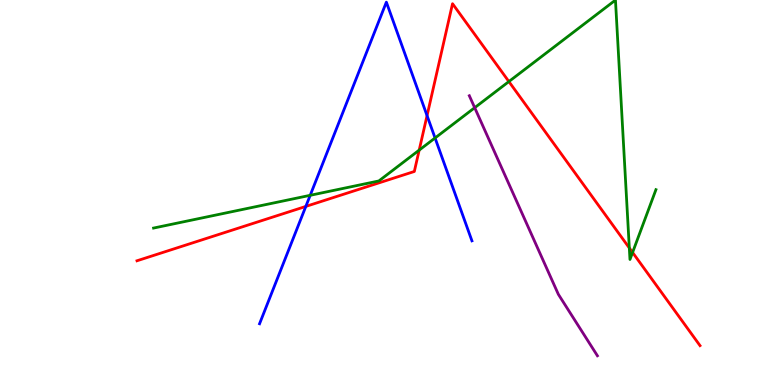[{'lines': ['blue', 'red'], 'intersections': [{'x': 3.95, 'y': 4.64}, {'x': 5.51, 'y': 7.0}]}, {'lines': ['green', 'red'], 'intersections': [{'x': 5.41, 'y': 6.1}, {'x': 6.57, 'y': 7.88}, {'x': 8.12, 'y': 3.56}, {'x': 8.16, 'y': 3.44}]}, {'lines': ['purple', 'red'], 'intersections': []}, {'lines': ['blue', 'green'], 'intersections': [{'x': 4.0, 'y': 4.93}, {'x': 5.61, 'y': 6.42}]}, {'lines': ['blue', 'purple'], 'intersections': []}, {'lines': ['green', 'purple'], 'intersections': [{'x': 6.13, 'y': 7.2}]}]